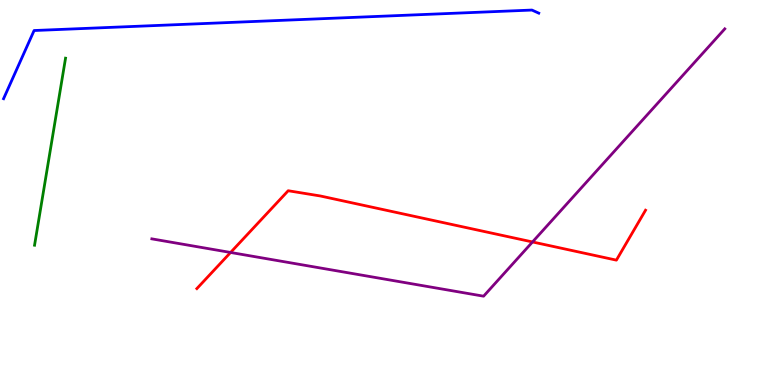[{'lines': ['blue', 'red'], 'intersections': []}, {'lines': ['green', 'red'], 'intersections': []}, {'lines': ['purple', 'red'], 'intersections': [{'x': 2.98, 'y': 3.44}, {'x': 6.87, 'y': 3.72}]}, {'lines': ['blue', 'green'], 'intersections': []}, {'lines': ['blue', 'purple'], 'intersections': []}, {'lines': ['green', 'purple'], 'intersections': []}]